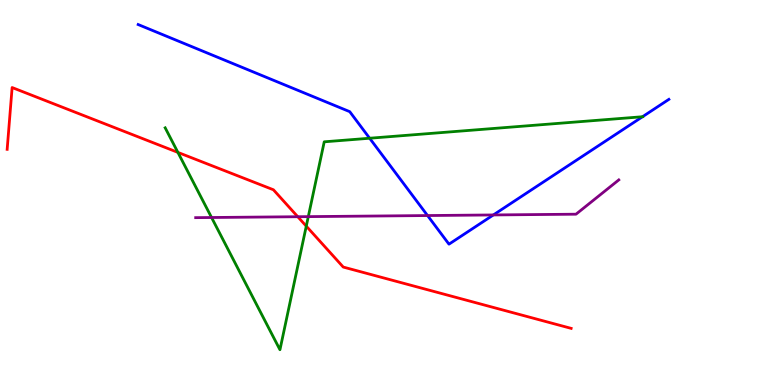[{'lines': ['blue', 'red'], 'intersections': []}, {'lines': ['green', 'red'], 'intersections': [{'x': 2.3, 'y': 6.04}, {'x': 3.95, 'y': 4.13}]}, {'lines': ['purple', 'red'], 'intersections': [{'x': 3.84, 'y': 4.37}]}, {'lines': ['blue', 'green'], 'intersections': [{'x': 4.77, 'y': 6.41}, {'x': 8.29, 'y': 6.97}]}, {'lines': ['blue', 'purple'], 'intersections': [{'x': 5.52, 'y': 4.4}, {'x': 6.37, 'y': 4.42}]}, {'lines': ['green', 'purple'], 'intersections': [{'x': 2.73, 'y': 4.35}, {'x': 3.98, 'y': 4.37}]}]